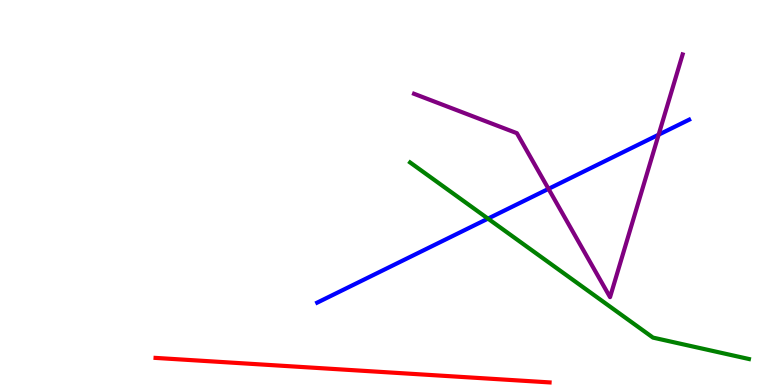[{'lines': ['blue', 'red'], 'intersections': []}, {'lines': ['green', 'red'], 'intersections': []}, {'lines': ['purple', 'red'], 'intersections': []}, {'lines': ['blue', 'green'], 'intersections': [{'x': 6.3, 'y': 4.32}]}, {'lines': ['blue', 'purple'], 'intersections': [{'x': 7.08, 'y': 5.09}, {'x': 8.5, 'y': 6.5}]}, {'lines': ['green', 'purple'], 'intersections': []}]